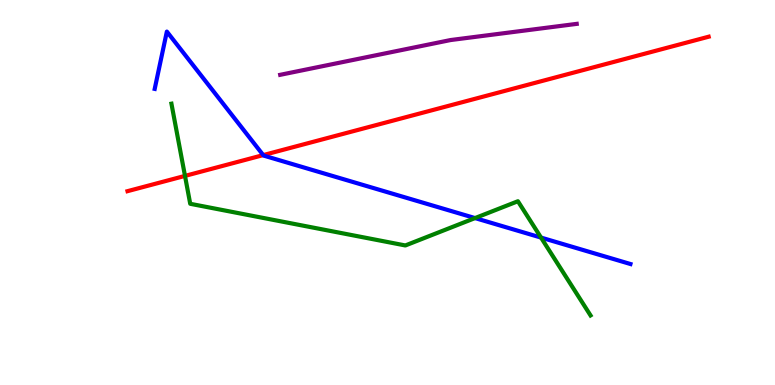[{'lines': ['blue', 'red'], 'intersections': [{'x': 3.4, 'y': 5.97}]}, {'lines': ['green', 'red'], 'intersections': [{'x': 2.39, 'y': 5.43}]}, {'lines': ['purple', 'red'], 'intersections': []}, {'lines': ['blue', 'green'], 'intersections': [{'x': 6.13, 'y': 4.34}, {'x': 6.98, 'y': 3.83}]}, {'lines': ['blue', 'purple'], 'intersections': []}, {'lines': ['green', 'purple'], 'intersections': []}]